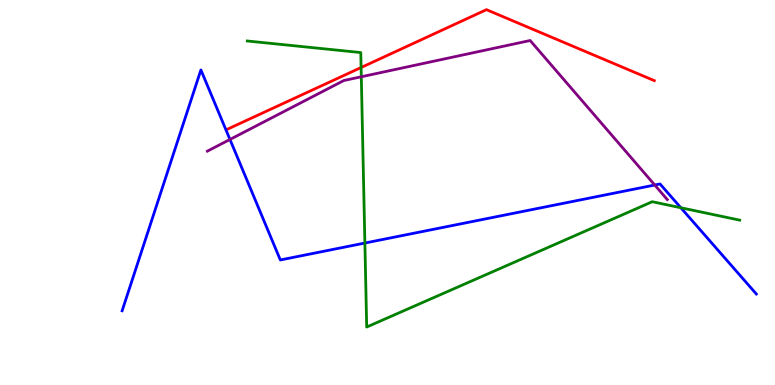[{'lines': ['blue', 'red'], 'intersections': []}, {'lines': ['green', 'red'], 'intersections': [{'x': 4.66, 'y': 8.25}]}, {'lines': ['purple', 'red'], 'intersections': []}, {'lines': ['blue', 'green'], 'intersections': [{'x': 4.71, 'y': 3.69}, {'x': 8.79, 'y': 4.6}]}, {'lines': ['blue', 'purple'], 'intersections': [{'x': 2.97, 'y': 6.38}, {'x': 8.45, 'y': 5.19}]}, {'lines': ['green', 'purple'], 'intersections': [{'x': 4.66, 'y': 8.01}]}]